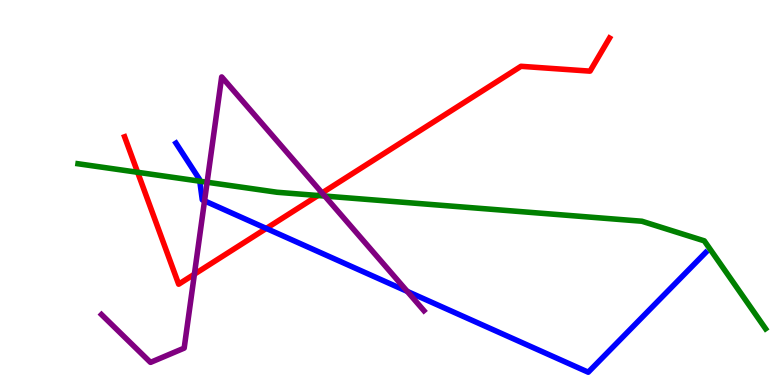[{'lines': ['blue', 'red'], 'intersections': [{'x': 3.44, 'y': 4.07}]}, {'lines': ['green', 'red'], 'intersections': [{'x': 1.78, 'y': 5.52}, {'x': 4.1, 'y': 4.92}]}, {'lines': ['purple', 'red'], 'intersections': [{'x': 2.51, 'y': 2.88}, {'x': 4.16, 'y': 4.99}]}, {'lines': ['blue', 'green'], 'intersections': [{'x': 2.58, 'y': 5.29}]}, {'lines': ['blue', 'purple'], 'intersections': [{'x': 2.64, 'y': 4.78}, {'x': 5.25, 'y': 2.43}]}, {'lines': ['green', 'purple'], 'intersections': [{'x': 2.67, 'y': 5.27}, {'x': 4.19, 'y': 4.91}]}]